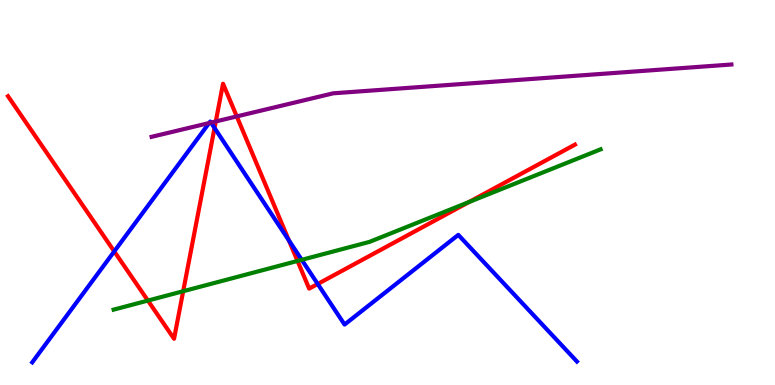[{'lines': ['blue', 'red'], 'intersections': [{'x': 1.47, 'y': 3.47}, {'x': 2.77, 'y': 6.68}, {'x': 3.73, 'y': 3.76}, {'x': 4.1, 'y': 2.62}]}, {'lines': ['green', 'red'], 'intersections': [{'x': 1.91, 'y': 2.19}, {'x': 2.36, 'y': 2.44}, {'x': 3.84, 'y': 3.22}, {'x': 6.05, 'y': 4.75}]}, {'lines': ['purple', 'red'], 'intersections': [{'x': 2.78, 'y': 6.85}, {'x': 3.06, 'y': 6.98}]}, {'lines': ['blue', 'green'], 'intersections': [{'x': 3.89, 'y': 3.25}]}, {'lines': ['blue', 'purple'], 'intersections': [{'x': 2.7, 'y': 6.8}, {'x': 2.72, 'y': 6.82}]}, {'lines': ['green', 'purple'], 'intersections': []}]